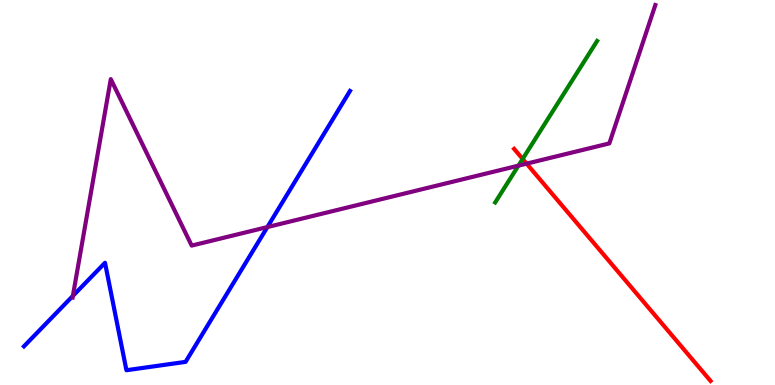[{'lines': ['blue', 'red'], 'intersections': []}, {'lines': ['green', 'red'], 'intersections': [{'x': 6.74, 'y': 5.87}]}, {'lines': ['purple', 'red'], 'intersections': [{'x': 6.79, 'y': 5.75}]}, {'lines': ['blue', 'green'], 'intersections': []}, {'lines': ['blue', 'purple'], 'intersections': [{'x': 0.94, 'y': 2.31}, {'x': 3.45, 'y': 4.1}]}, {'lines': ['green', 'purple'], 'intersections': [{'x': 6.69, 'y': 5.7}]}]